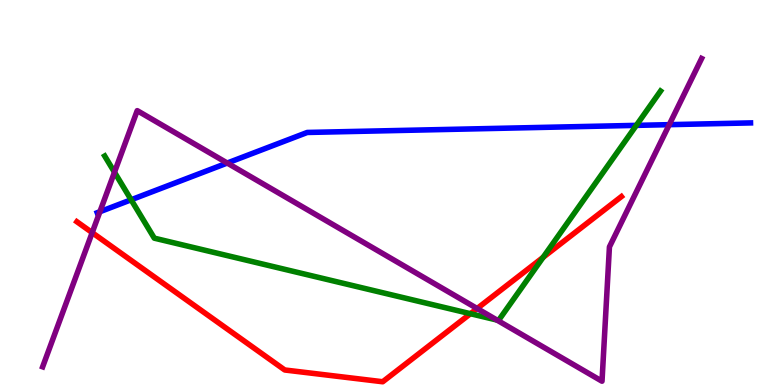[{'lines': ['blue', 'red'], 'intersections': []}, {'lines': ['green', 'red'], 'intersections': [{'x': 6.07, 'y': 1.85}, {'x': 7.01, 'y': 3.32}]}, {'lines': ['purple', 'red'], 'intersections': [{'x': 1.19, 'y': 3.96}, {'x': 6.16, 'y': 1.99}]}, {'lines': ['blue', 'green'], 'intersections': [{'x': 1.69, 'y': 4.81}, {'x': 8.21, 'y': 6.74}]}, {'lines': ['blue', 'purple'], 'intersections': [{'x': 1.29, 'y': 4.5}, {'x': 2.93, 'y': 5.77}, {'x': 8.64, 'y': 6.76}]}, {'lines': ['green', 'purple'], 'intersections': [{'x': 1.48, 'y': 5.53}, {'x': 6.41, 'y': 1.69}]}]